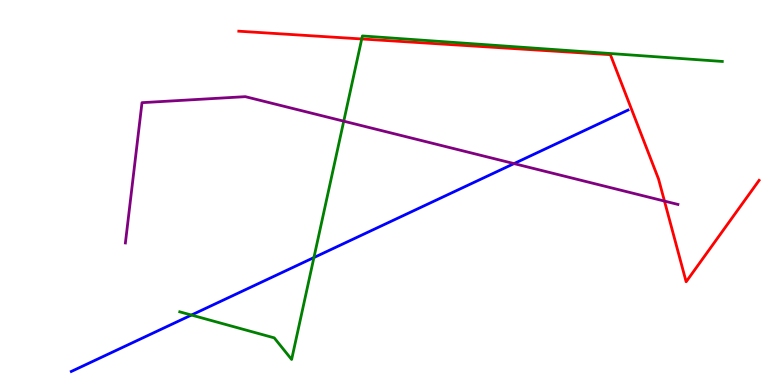[{'lines': ['blue', 'red'], 'intersections': []}, {'lines': ['green', 'red'], 'intersections': [{'x': 4.67, 'y': 8.99}]}, {'lines': ['purple', 'red'], 'intersections': [{'x': 8.57, 'y': 4.78}]}, {'lines': ['blue', 'green'], 'intersections': [{'x': 2.47, 'y': 1.82}, {'x': 4.05, 'y': 3.31}]}, {'lines': ['blue', 'purple'], 'intersections': [{'x': 6.63, 'y': 5.75}]}, {'lines': ['green', 'purple'], 'intersections': [{'x': 4.44, 'y': 6.85}]}]